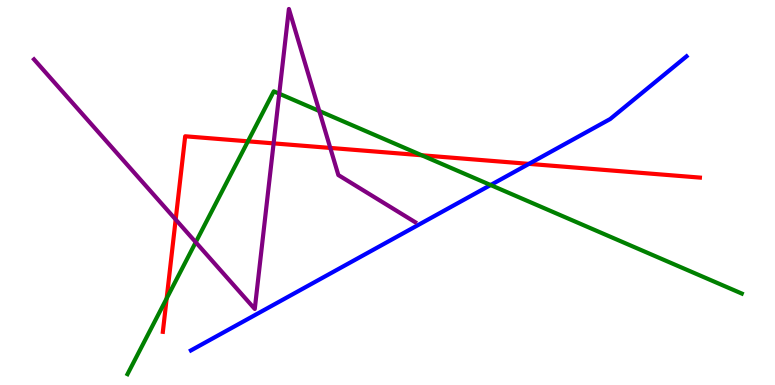[{'lines': ['blue', 'red'], 'intersections': [{'x': 6.83, 'y': 5.74}]}, {'lines': ['green', 'red'], 'intersections': [{'x': 2.15, 'y': 2.25}, {'x': 3.2, 'y': 6.33}, {'x': 5.44, 'y': 5.97}]}, {'lines': ['purple', 'red'], 'intersections': [{'x': 2.27, 'y': 4.3}, {'x': 3.53, 'y': 6.28}, {'x': 4.26, 'y': 6.16}]}, {'lines': ['blue', 'green'], 'intersections': [{'x': 6.33, 'y': 5.19}]}, {'lines': ['blue', 'purple'], 'intersections': []}, {'lines': ['green', 'purple'], 'intersections': [{'x': 2.53, 'y': 3.71}, {'x': 3.6, 'y': 7.57}, {'x': 4.12, 'y': 7.12}]}]